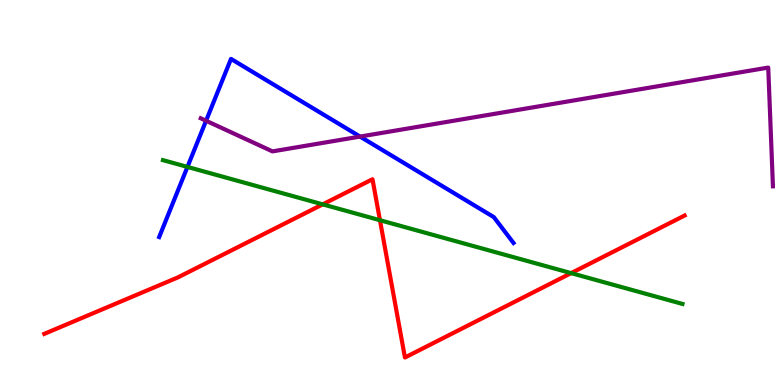[{'lines': ['blue', 'red'], 'intersections': []}, {'lines': ['green', 'red'], 'intersections': [{'x': 4.16, 'y': 4.69}, {'x': 4.9, 'y': 4.28}, {'x': 7.37, 'y': 2.91}]}, {'lines': ['purple', 'red'], 'intersections': []}, {'lines': ['blue', 'green'], 'intersections': [{'x': 2.42, 'y': 5.66}]}, {'lines': ['blue', 'purple'], 'intersections': [{'x': 2.66, 'y': 6.86}, {'x': 4.65, 'y': 6.45}]}, {'lines': ['green', 'purple'], 'intersections': []}]